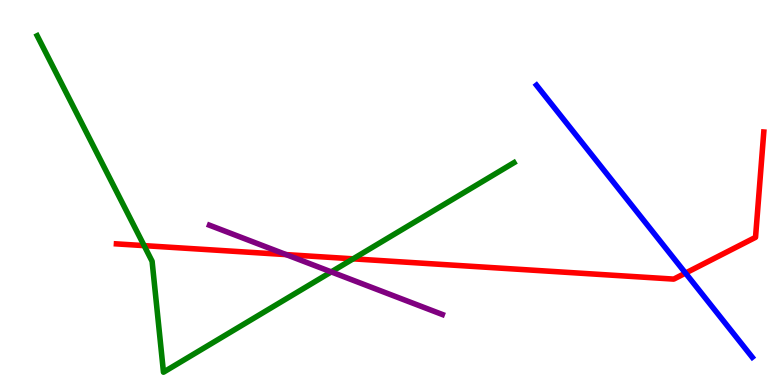[{'lines': ['blue', 'red'], 'intersections': [{'x': 8.85, 'y': 2.91}]}, {'lines': ['green', 'red'], 'intersections': [{'x': 1.86, 'y': 3.62}, {'x': 4.56, 'y': 3.28}]}, {'lines': ['purple', 'red'], 'intersections': [{'x': 3.69, 'y': 3.39}]}, {'lines': ['blue', 'green'], 'intersections': []}, {'lines': ['blue', 'purple'], 'intersections': []}, {'lines': ['green', 'purple'], 'intersections': [{'x': 4.27, 'y': 2.94}]}]